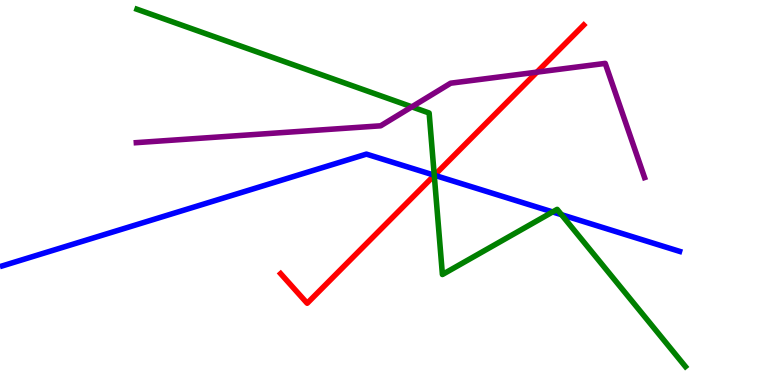[{'lines': ['blue', 'red'], 'intersections': [{'x': 5.61, 'y': 5.45}]}, {'lines': ['green', 'red'], 'intersections': [{'x': 5.6, 'y': 5.44}]}, {'lines': ['purple', 'red'], 'intersections': [{'x': 6.93, 'y': 8.13}]}, {'lines': ['blue', 'green'], 'intersections': [{'x': 5.6, 'y': 5.45}, {'x': 7.13, 'y': 4.5}, {'x': 7.25, 'y': 4.42}]}, {'lines': ['blue', 'purple'], 'intersections': []}, {'lines': ['green', 'purple'], 'intersections': [{'x': 5.31, 'y': 7.22}]}]